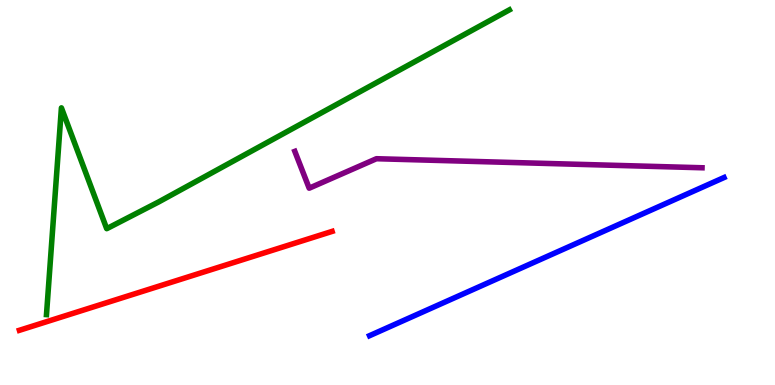[{'lines': ['blue', 'red'], 'intersections': []}, {'lines': ['green', 'red'], 'intersections': []}, {'lines': ['purple', 'red'], 'intersections': []}, {'lines': ['blue', 'green'], 'intersections': []}, {'lines': ['blue', 'purple'], 'intersections': []}, {'lines': ['green', 'purple'], 'intersections': []}]